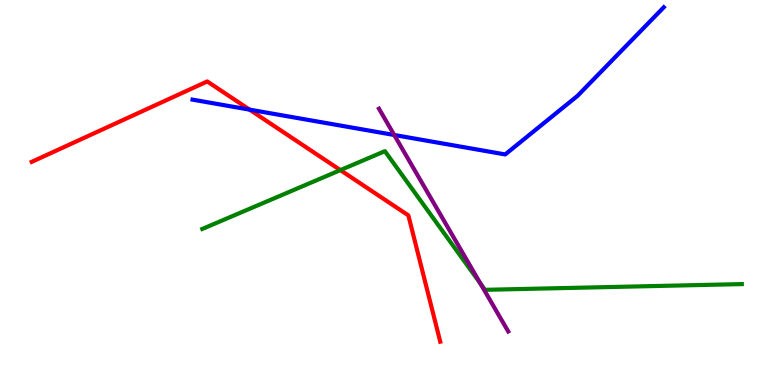[{'lines': ['blue', 'red'], 'intersections': [{'x': 3.22, 'y': 7.15}]}, {'lines': ['green', 'red'], 'intersections': [{'x': 4.39, 'y': 5.58}]}, {'lines': ['purple', 'red'], 'intersections': []}, {'lines': ['blue', 'green'], 'intersections': []}, {'lines': ['blue', 'purple'], 'intersections': [{'x': 5.09, 'y': 6.49}]}, {'lines': ['green', 'purple'], 'intersections': [{'x': 6.2, 'y': 2.63}]}]